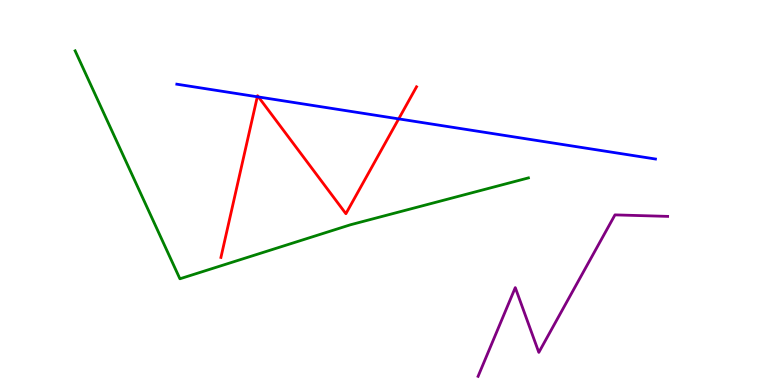[{'lines': ['blue', 'red'], 'intersections': [{'x': 3.32, 'y': 7.49}, {'x': 3.34, 'y': 7.48}, {'x': 5.14, 'y': 6.91}]}, {'lines': ['green', 'red'], 'intersections': []}, {'lines': ['purple', 'red'], 'intersections': []}, {'lines': ['blue', 'green'], 'intersections': []}, {'lines': ['blue', 'purple'], 'intersections': []}, {'lines': ['green', 'purple'], 'intersections': []}]